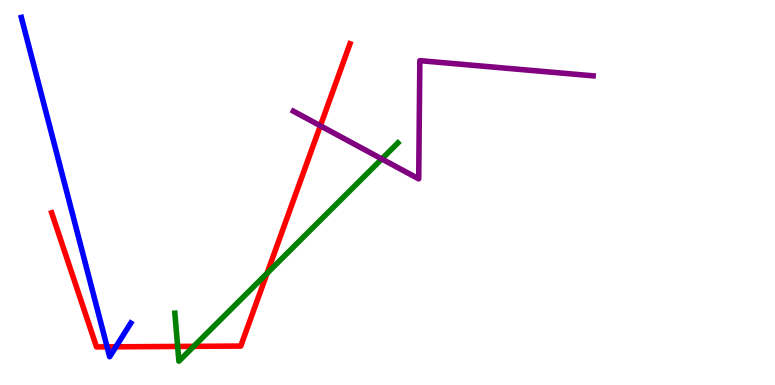[{'lines': ['blue', 'red'], 'intersections': [{'x': 1.38, 'y': 0.991}, {'x': 1.5, 'y': 0.992}]}, {'lines': ['green', 'red'], 'intersections': [{'x': 2.29, 'y': 1.0}, {'x': 2.5, 'y': 1.0}, {'x': 3.45, 'y': 2.9}]}, {'lines': ['purple', 'red'], 'intersections': [{'x': 4.13, 'y': 6.73}]}, {'lines': ['blue', 'green'], 'intersections': []}, {'lines': ['blue', 'purple'], 'intersections': []}, {'lines': ['green', 'purple'], 'intersections': [{'x': 4.93, 'y': 5.87}]}]